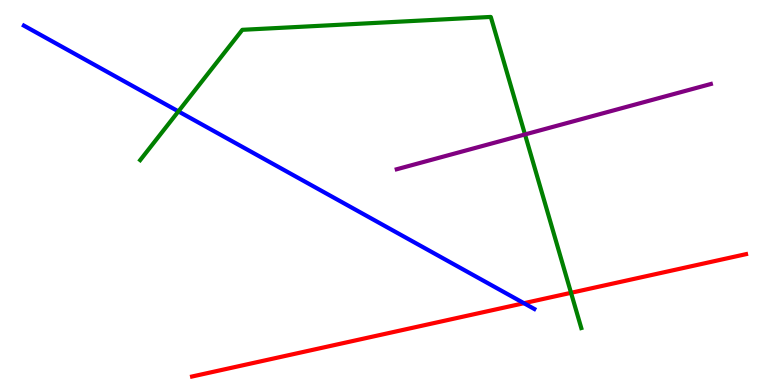[{'lines': ['blue', 'red'], 'intersections': [{'x': 6.76, 'y': 2.12}]}, {'lines': ['green', 'red'], 'intersections': [{'x': 7.37, 'y': 2.39}]}, {'lines': ['purple', 'red'], 'intersections': []}, {'lines': ['blue', 'green'], 'intersections': [{'x': 2.3, 'y': 7.11}]}, {'lines': ['blue', 'purple'], 'intersections': []}, {'lines': ['green', 'purple'], 'intersections': [{'x': 6.77, 'y': 6.51}]}]